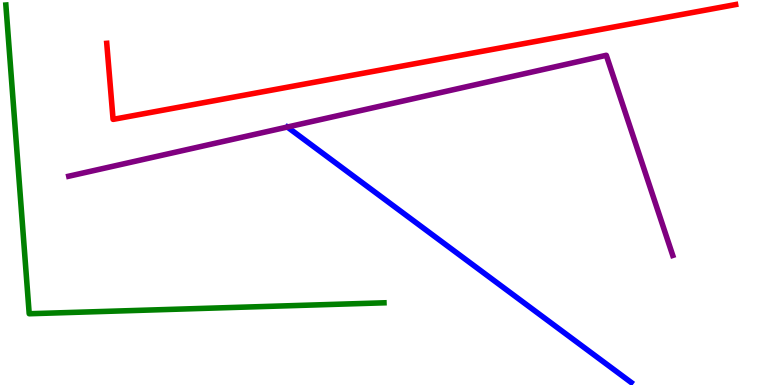[{'lines': ['blue', 'red'], 'intersections': []}, {'lines': ['green', 'red'], 'intersections': []}, {'lines': ['purple', 'red'], 'intersections': []}, {'lines': ['blue', 'green'], 'intersections': []}, {'lines': ['blue', 'purple'], 'intersections': [{'x': 3.71, 'y': 6.7}]}, {'lines': ['green', 'purple'], 'intersections': []}]